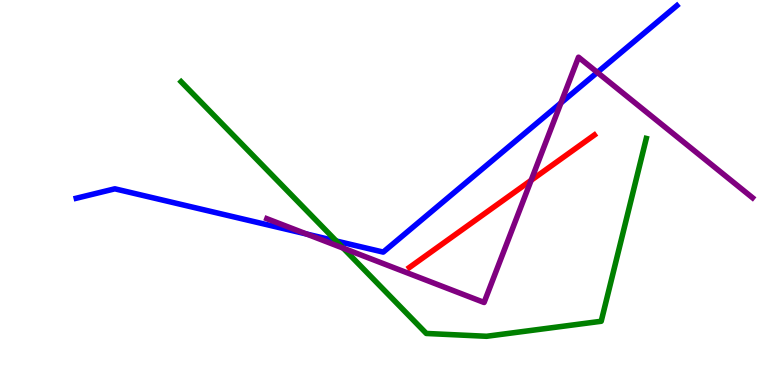[{'lines': ['blue', 'red'], 'intersections': []}, {'lines': ['green', 'red'], 'intersections': []}, {'lines': ['purple', 'red'], 'intersections': [{'x': 6.85, 'y': 5.32}]}, {'lines': ['blue', 'green'], 'intersections': [{'x': 4.34, 'y': 3.74}]}, {'lines': ['blue', 'purple'], 'intersections': [{'x': 3.96, 'y': 3.92}, {'x': 7.24, 'y': 7.33}, {'x': 7.71, 'y': 8.12}]}, {'lines': ['green', 'purple'], 'intersections': [{'x': 4.43, 'y': 3.55}]}]